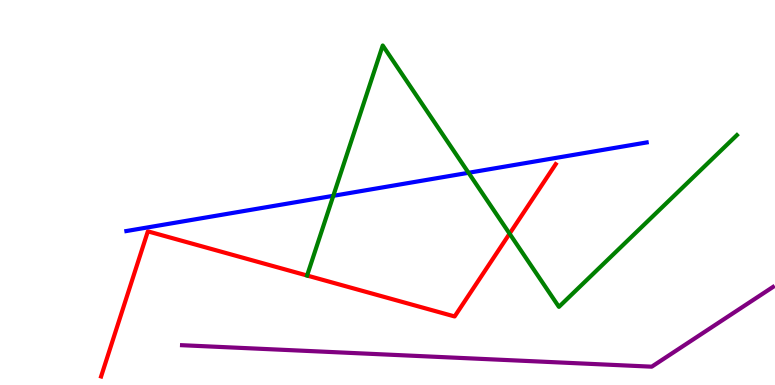[{'lines': ['blue', 'red'], 'intersections': []}, {'lines': ['green', 'red'], 'intersections': [{'x': 3.96, 'y': 2.84}, {'x': 6.58, 'y': 3.93}]}, {'lines': ['purple', 'red'], 'intersections': []}, {'lines': ['blue', 'green'], 'intersections': [{'x': 4.3, 'y': 4.91}, {'x': 6.05, 'y': 5.51}]}, {'lines': ['blue', 'purple'], 'intersections': []}, {'lines': ['green', 'purple'], 'intersections': []}]